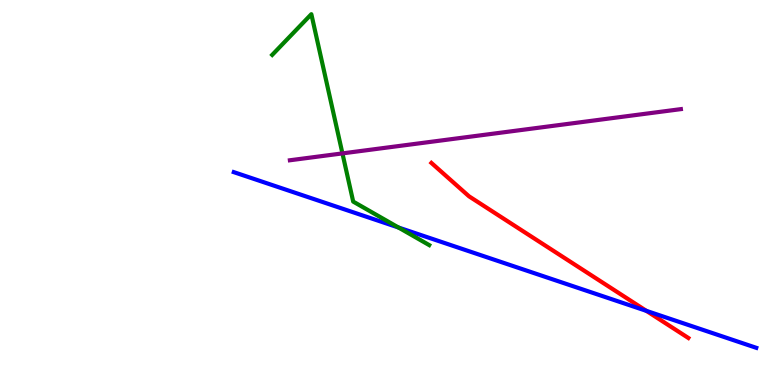[{'lines': ['blue', 'red'], 'intersections': [{'x': 8.34, 'y': 1.93}]}, {'lines': ['green', 'red'], 'intersections': []}, {'lines': ['purple', 'red'], 'intersections': []}, {'lines': ['blue', 'green'], 'intersections': [{'x': 5.14, 'y': 4.09}]}, {'lines': ['blue', 'purple'], 'intersections': []}, {'lines': ['green', 'purple'], 'intersections': [{'x': 4.42, 'y': 6.02}]}]